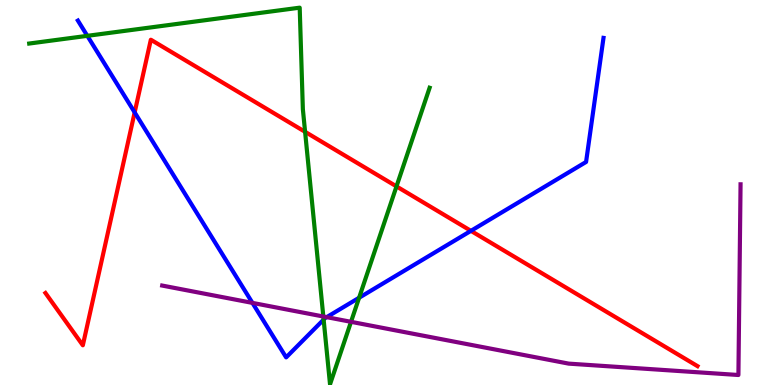[{'lines': ['blue', 'red'], 'intersections': [{'x': 1.74, 'y': 7.08}, {'x': 6.08, 'y': 4.0}]}, {'lines': ['green', 'red'], 'intersections': [{'x': 3.94, 'y': 6.58}, {'x': 5.12, 'y': 5.16}]}, {'lines': ['purple', 'red'], 'intersections': []}, {'lines': ['blue', 'green'], 'intersections': [{'x': 1.13, 'y': 9.07}, {'x': 4.18, 'y': 1.7}, {'x': 4.63, 'y': 2.27}]}, {'lines': ['blue', 'purple'], 'intersections': [{'x': 3.26, 'y': 2.13}, {'x': 4.22, 'y': 1.76}]}, {'lines': ['green', 'purple'], 'intersections': [{'x': 4.17, 'y': 1.78}, {'x': 4.53, 'y': 1.64}]}]